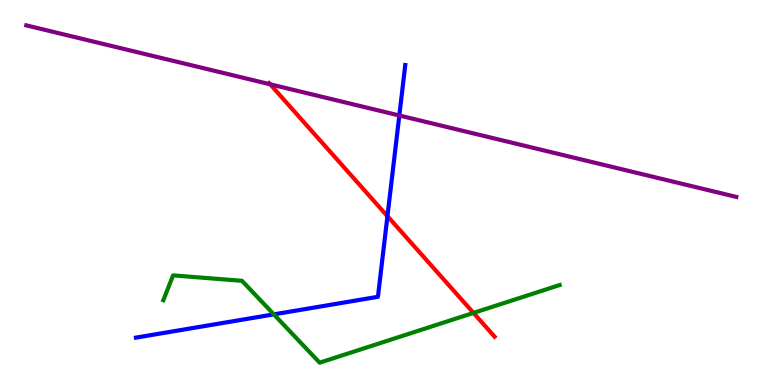[{'lines': ['blue', 'red'], 'intersections': [{'x': 5.0, 'y': 4.39}]}, {'lines': ['green', 'red'], 'intersections': [{'x': 6.11, 'y': 1.87}]}, {'lines': ['purple', 'red'], 'intersections': [{'x': 3.49, 'y': 7.81}]}, {'lines': ['blue', 'green'], 'intersections': [{'x': 3.53, 'y': 1.83}]}, {'lines': ['blue', 'purple'], 'intersections': [{'x': 5.15, 'y': 7.0}]}, {'lines': ['green', 'purple'], 'intersections': []}]